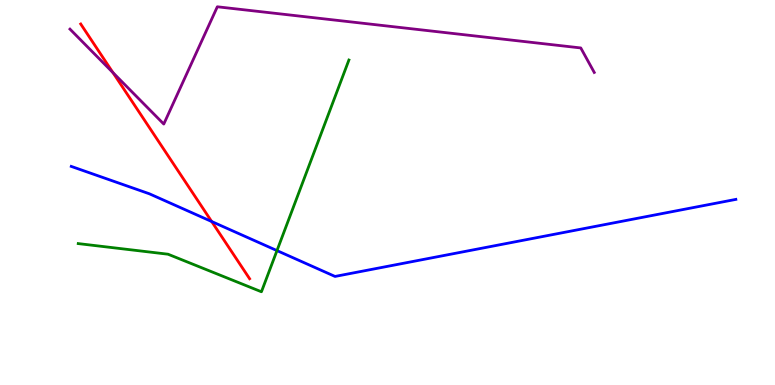[{'lines': ['blue', 'red'], 'intersections': [{'x': 2.73, 'y': 4.25}]}, {'lines': ['green', 'red'], 'intersections': []}, {'lines': ['purple', 'red'], 'intersections': [{'x': 1.46, 'y': 8.11}]}, {'lines': ['blue', 'green'], 'intersections': [{'x': 3.57, 'y': 3.49}]}, {'lines': ['blue', 'purple'], 'intersections': []}, {'lines': ['green', 'purple'], 'intersections': []}]